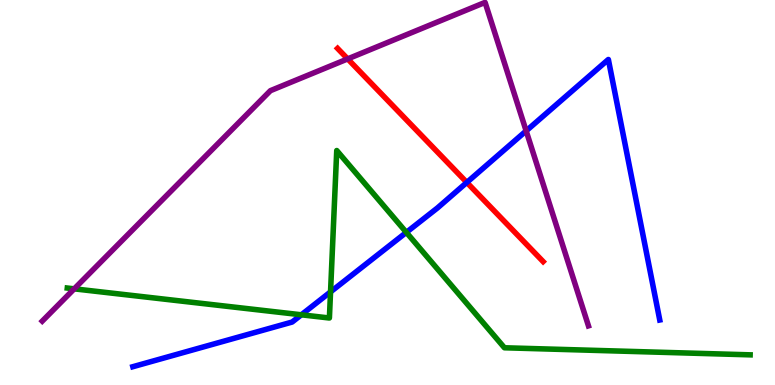[{'lines': ['blue', 'red'], 'intersections': [{'x': 6.02, 'y': 5.26}]}, {'lines': ['green', 'red'], 'intersections': []}, {'lines': ['purple', 'red'], 'intersections': [{'x': 4.49, 'y': 8.47}]}, {'lines': ['blue', 'green'], 'intersections': [{'x': 3.89, 'y': 1.82}, {'x': 4.27, 'y': 2.42}, {'x': 5.24, 'y': 3.96}]}, {'lines': ['blue', 'purple'], 'intersections': [{'x': 6.79, 'y': 6.6}]}, {'lines': ['green', 'purple'], 'intersections': [{'x': 0.958, 'y': 2.5}]}]